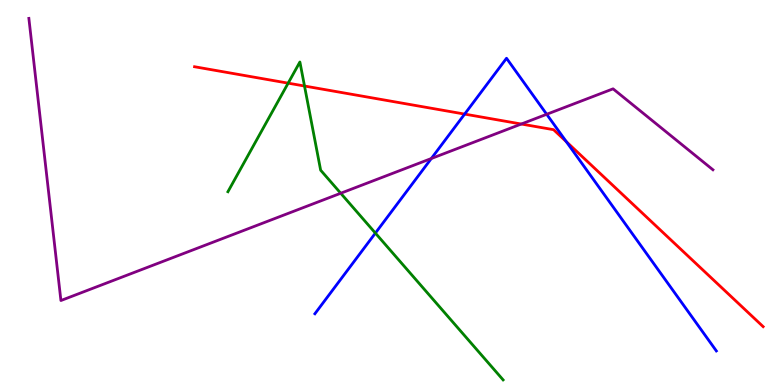[{'lines': ['blue', 'red'], 'intersections': [{'x': 6.0, 'y': 7.04}, {'x': 7.31, 'y': 6.32}]}, {'lines': ['green', 'red'], 'intersections': [{'x': 3.72, 'y': 7.84}, {'x': 3.93, 'y': 7.77}]}, {'lines': ['purple', 'red'], 'intersections': [{'x': 6.73, 'y': 6.78}]}, {'lines': ['blue', 'green'], 'intersections': [{'x': 4.84, 'y': 3.95}]}, {'lines': ['blue', 'purple'], 'intersections': [{'x': 5.57, 'y': 5.88}, {'x': 7.05, 'y': 7.03}]}, {'lines': ['green', 'purple'], 'intersections': [{'x': 4.4, 'y': 4.98}]}]